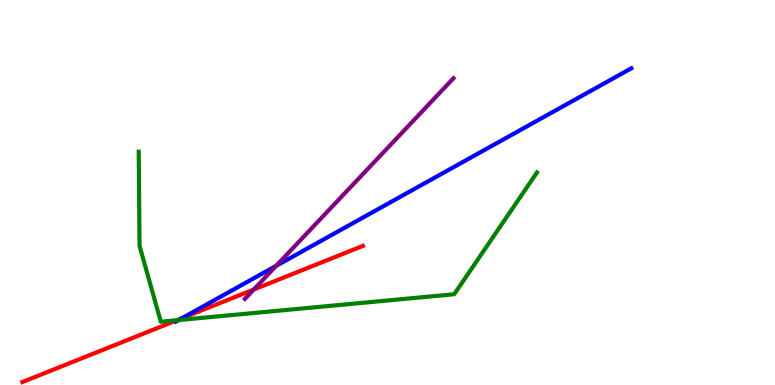[{'lines': ['blue', 'red'], 'intersections': [{'x': 2.35, 'y': 1.73}]}, {'lines': ['green', 'red'], 'intersections': [{'x': 2.28, 'y': 1.68}]}, {'lines': ['purple', 'red'], 'intersections': [{'x': 3.27, 'y': 2.48}]}, {'lines': ['blue', 'green'], 'intersections': [{'x': 2.31, 'y': 1.69}]}, {'lines': ['blue', 'purple'], 'intersections': [{'x': 3.56, 'y': 3.1}]}, {'lines': ['green', 'purple'], 'intersections': []}]